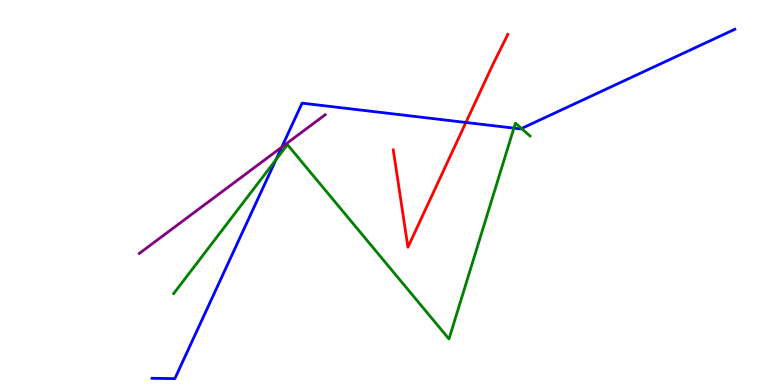[{'lines': ['blue', 'red'], 'intersections': [{'x': 6.01, 'y': 6.82}]}, {'lines': ['green', 'red'], 'intersections': []}, {'lines': ['purple', 'red'], 'intersections': []}, {'lines': ['blue', 'green'], 'intersections': [{'x': 3.56, 'y': 5.85}, {'x': 6.63, 'y': 6.67}, {'x': 6.73, 'y': 6.66}]}, {'lines': ['blue', 'purple'], 'intersections': [{'x': 3.64, 'y': 6.18}]}, {'lines': ['green', 'purple'], 'intersections': []}]